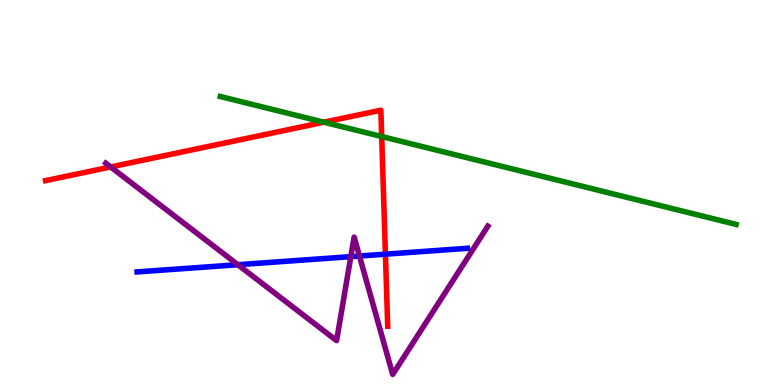[{'lines': ['blue', 'red'], 'intersections': [{'x': 4.97, 'y': 3.4}]}, {'lines': ['green', 'red'], 'intersections': [{'x': 4.18, 'y': 6.83}, {'x': 4.93, 'y': 6.45}]}, {'lines': ['purple', 'red'], 'intersections': [{'x': 1.43, 'y': 5.66}]}, {'lines': ['blue', 'green'], 'intersections': []}, {'lines': ['blue', 'purple'], 'intersections': [{'x': 3.07, 'y': 3.12}, {'x': 4.53, 'y': 3.33}, {'x': 4.64, 'y': 3.35}]}, {'lines': ['green', 'purple'], 'intersections': []}]